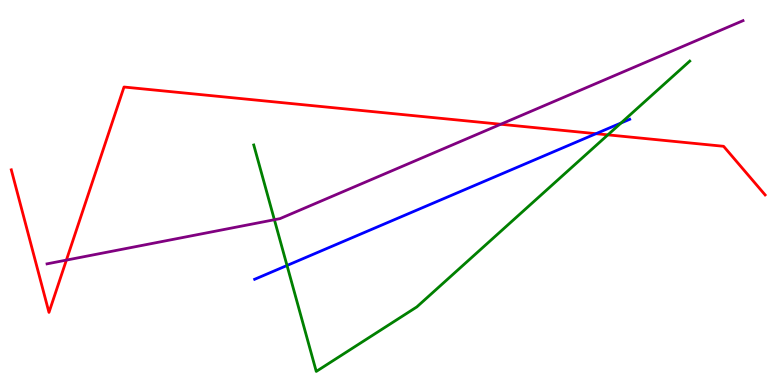[{'lines': ['blue', 'red'], 'intersections': [{'x': 7.69, 'y': 6.53}]}, {'lines': ['green', 'red'], 'intersections': [{'x': 7.84, 'y': 6.5}]}, {'lines': ['purple', 'red'], 'intersections': [{'x': 0.857, 'y': 3.24}, {'x': 6.46, 'y': 6.77}]}, {'lines': ['blue', 'green'], 'intersections': [{'x': 3.7, 'y': 3.1}, {'x': 8.01, 'y': 6.81}]}, {'lines': ['blue', 'purple'], 'intersections': []}, {'lines': ['green', 'purple'], 'intersections': [{'x': 3.54, 'y': 4.29}]}]